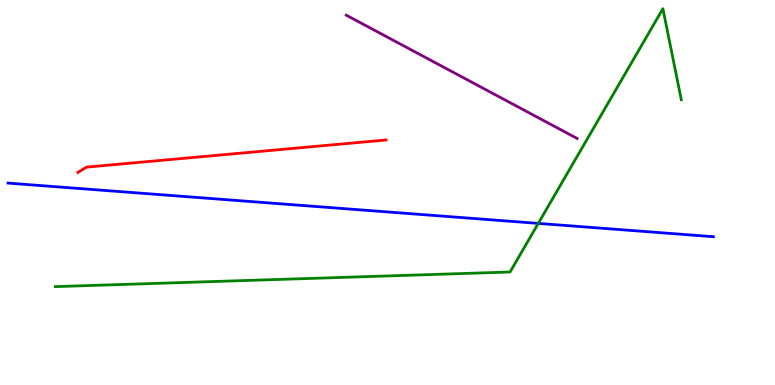[{'lines': ['blue', 'red'], 'intersections': []}, {'lines': ['green', 'red'], 'intersections': []}, {'lines': ['purple', 'red'], 'intersections': []}, {'lines': ['blue', 'green'], 'intersections': [{'x': 6.95, 'y': 4.2}]}, {'lines': ['blue', 'purple'], 'intersections': []}, {'lines': ['green', 'purple'], 'intersections': []}]